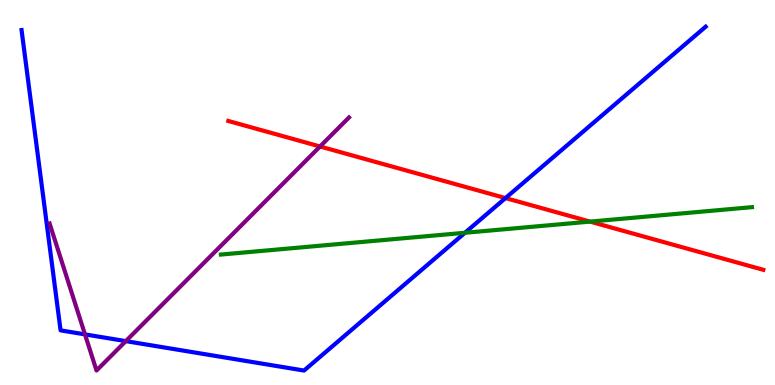[{'lines': ['blue', 'red'], 'intersections': [{'x': 6.52, 'y': 4.86}]}, {'lines': ['green', 'red'], 'intersections': [{'x': 7.61, 'y': 4.24}]}, {'lines': ['purple', 'red'], 'intersections': [{'x': 4.13, 'y': 6.2}]}, {'lines': ['blue', 'green'], 'intersections': [{'x': 6.0, 'y': 3.95}]}, {'lines': ['blue', 'purple'], 'intersections': [{'x': 1.1, 'y': 1.31}, {'x': 1.62, 'y': 1.14}]}, {'lines': ['green', 'purple'], 'intersections': []}]